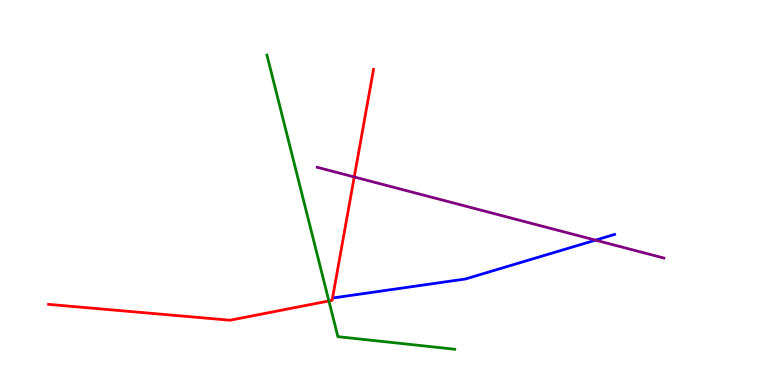[{'lines': ['blue', 'red'], 'intersections': []}, {'lines': ['green', 'red'], 'intersections': [{'x': 4.24, 'y': 2.18}]}, {'lines': ['purple', 'red'], 'intersections': [{'x': 4.57, 'y': 5.4}]}, {'lines': ['blue', 'green'], 'intersections': []}, {'lines': ['blue', 'purple'], 'intersections': [{'x': 7.68, 'y': 3.76}]}, {'lines': ['green', 'purple'], 'intersections': []}]